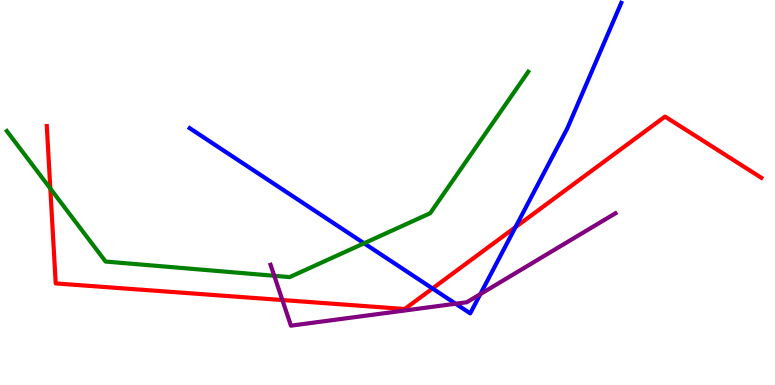[{'lines': ['blue', 'red'], 'intersections': [{'x': 5.58, 'y': 2.51}, {'x': 6.65, 'y': 4.1}]}, {'lines': ['green', 'red'], 'intersections': [{'x': 0.649, 'y': 5.1}]}, {'lines': ['purple', 'red'], 'intersections': [{'x': 3.64, 'y': 2.21}]}, {'lines': ['blue', 'green'], 'intersections': [{'x': 4.7, 'y': 3.68}]}, {'lines': ['blue', 'purple'], 'intersections': [{'x': 5.88, 'y': 2.11}, {'x': 6.2, 'y': 2.36}]}, {'lines': ['green', 'purple'], 'intersections': [{'x': 3.54, 'y': 2.84}]}]